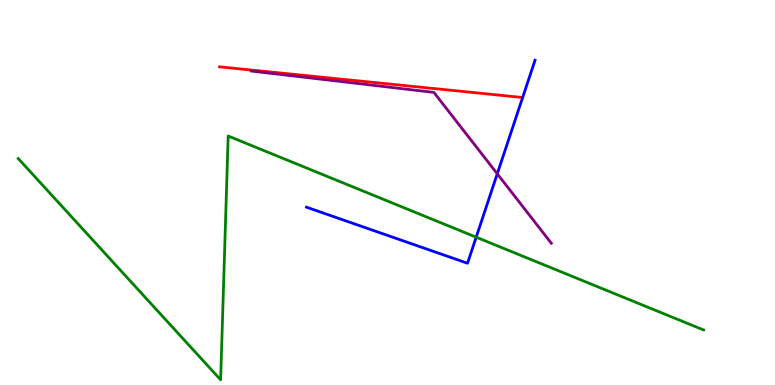[{'lines': ['blue', 'red'], 'intersections': []}, {'lines': ['green', 'red'], 'intersections': []}, {'lines': ['purple', 'red'], 'intersections': []}, {'lines': ['blue', 'green'], 'intersections': [{'x': 6.14, 'y': 3.84}]}, {'lines': ['blue', 'purple'], 'intersections': [{'x': 6.42, 'y': 5.49}]}, {'lines': ['green', 'purple'], 'intersections': []}]